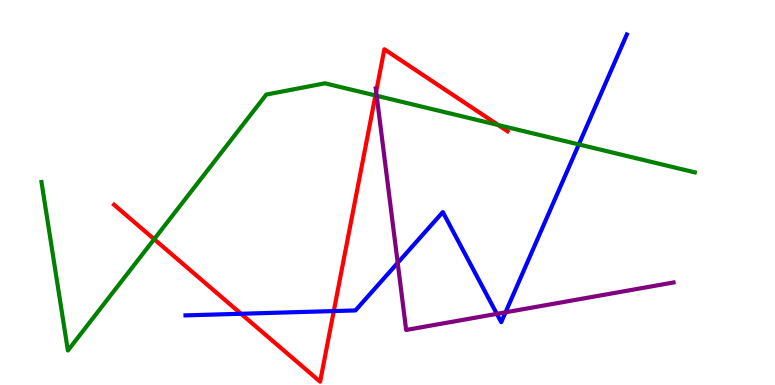[{'lines': ['blue', 'red'], 'intersections': [{'x': 3.11, 'y': 1.85}, {'x': 4.31, 'y': 1.92}]}, {'lines': ['green', 'red'], 'intersections': [{'x': 1.99, 'y': 3.79}, {'x': 4.84, 'y': 7.52}, {'x': 6.43, 'y': 6.75}]}, {'lines': ['purple', 'red'], 'intersections': [{'x': 4.85, 'y': 7.62}]}, {'lines': ['blue', 'green'], 'intersections': [{'x': 7.47, 'y': 6.25}]}, {'lines': ['blue', 'purple'], 'intersections': [{'x': 5.13, 'y': 3.17}, {'x': 6.41, 'y': 1.85}, {'x': 6.52, 'y': 1.89}]}, {'lines': ['green', 'purple'], 'intersections': [{'x': 4.86, 'y': 7.51}]}]